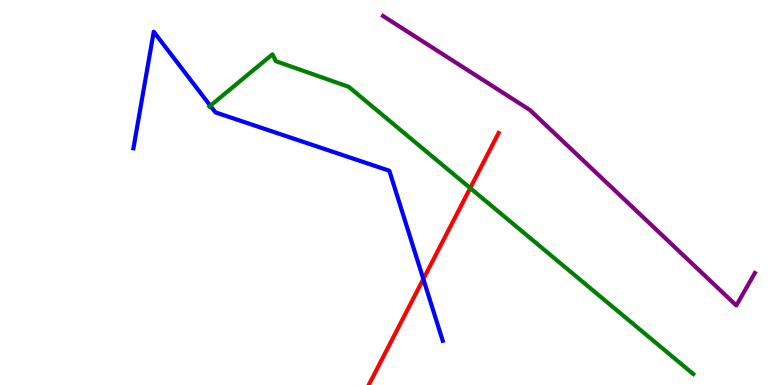[{'lines': ['blue', 'red'], 'intersections': [{'x': 5.46, 'y': 2.75}]}, {'lines': ['green', 'red'], 'intersections': [{'x': 6.07, 'y': 5.11}]}, {'lines': ['purple', 'red'], 'intersections': []}, {'lines': ['blue', 'green'], 'intersections': [{'x': 2.71, 'y': 7.25}]}, {'lines': ['blue', 'purple'], 'intersections': []}, {'lines': ['green', 'purple'], 'intersections': []}]